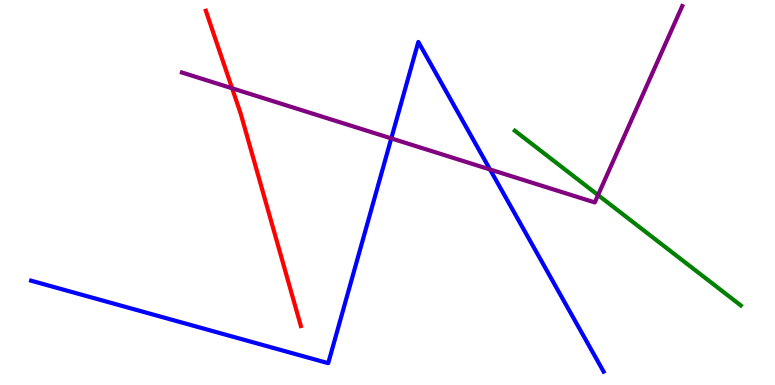[{'lines': ['blue', 'red'], 'intersections': []}, {'lines': ['green', 'red'], 'intersections': []}, {'lines': ['purple', 'red'], 'intersections': [{'x': 3.0, 'y': 7.71}]}, {'lines': ['blue', 'green'], 'intersections': []}, {'lines': ['blue', 'purple'], 'intersections': [{'x': 5.05, 'y': 6.41}, {'x': 6.32, 'y': 5.6}]}, {'lines': ['green', 'purple'], 'intersections': [{'x': 7.72, 'y': 4.93}]}]